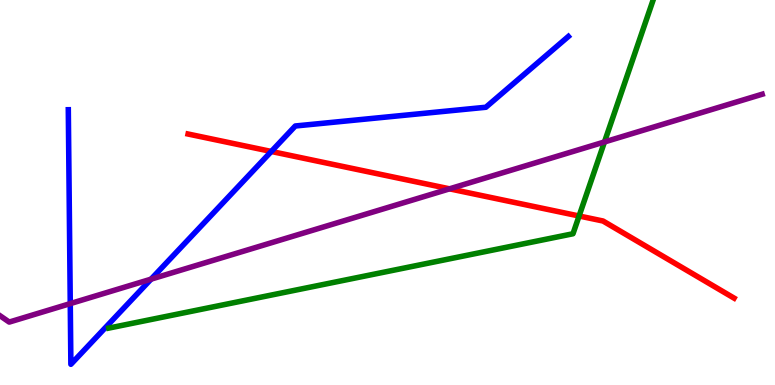[{'lines': ['blue', 'red'], 'intersections': [{'x': 3.5, 'y': 6.07}]}, {'lines': ['green', 'red'], 'intersections': [{'x': 7.47, 'y': 4.39}]}, {'lines': ['purple', 'red'], 'intersections': [{'x': 5.8, 'y': 5.1}]}, {'lines': ['blue', 'green'], 'intersections': []}, {'lines': ['blue', 'purple'], 'intersections': [{'x': 0.907, 'y': 2.11}, {'x': 1.95, 'y': 2.75}]}, {'lines': ['green', 'purple'], 'intersections': [{'x': 7.8, 'y': 6.31}]}]